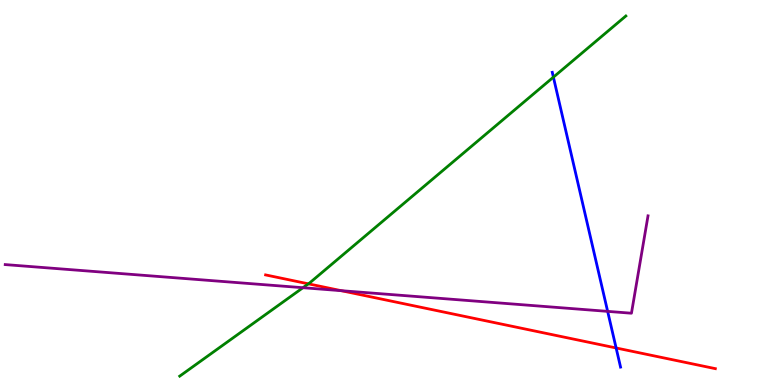[{'lines': ['blue', 'red'], 'intersections': [{'x': 7.95, 'y': 0.962}]}, {'lines': ['green', 'red'], 'intersections': [{'x': 3.98, 'y': 2.63}]}, {'lines': ['purple', 'red'], 'intersections': [{'x': 4.4, 'y': 2.45}]}, {'lines': ['blue', 'green'], 'intersections': [{'x': 7.14, 'y': 8.0}]}, {'lines': ['blue', 'purple'], 'intersections': [{'x': 7.84, 'y': 1.91}]}, {'lines': ['green', 'purple'], 'intersections': [{'x': 3.91, 'y': 2.53}]}]